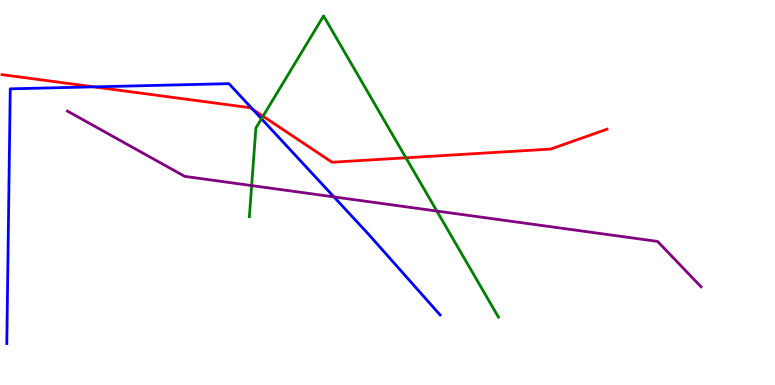[{'lines': ['blue', 'red'], 'intersections': [{'x': 1.21, 'y': 7.74}, {'x': 3.26, 'y': 7.16}]}, {'lines': ['green', 'red'], 'intersections': [{'x': 3.39, 'y': 6.98}, {'x': 5.24, 'y': 5.9}]}, {'lines': ['purple', 'red'], 'intersections': []}, {'lines': ['blue', 'green'], 'intersections': [{'x': 3.37, 'y': 6.92}]}, {'lines': ['blue', 'purple'], 'intersections': [{'x': 4.31, 'y': 4.89}]}, {'lines': ['green', 'purple'], 'intersections': [{'x': 3.25, 'y': 5.18}, {'x': 5.64, 'y': 4.52}]}]